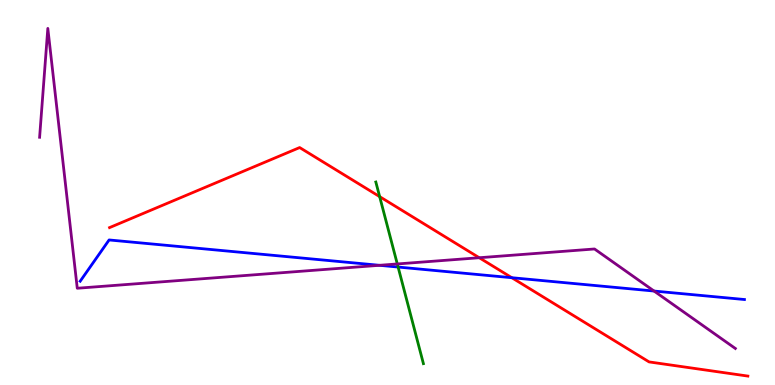[{'lines': ['blue', 'red'], 'intersections': [{'x': 6.6, 'y': 2.79}]}, {'lines': ['green', 'red'], 'intersections': [{'x': 4.9, 'y': 4.89}]}, {'lines': ['purple', 'red'], 'intersections': [{'x': 6.18, 'y': 3.31}]}, {'lines': ['blue', 'green'], 'intersections': [{'x': 5.14, 'y': 3.06}]}, {'lines': ['blue', 'purple'], 'intersections': [{'x': 4.9, 'y': 3.11}, {'x': 8.44, 'y': 2.44}]}, {'lines': ['green', 'purple'], 'intersections': [{'x': 5.13, 'y': 3.14}]}]